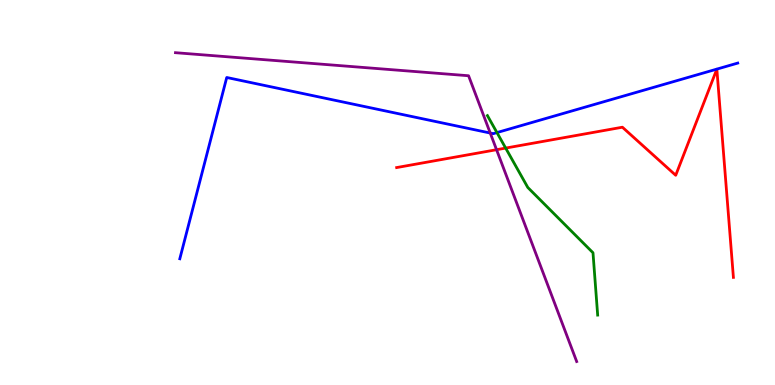[{'lines': ['blue', 'red'], 'intersections': []}, {'lines': ['green', 'red'], 'intersections': [{'x': 6.52, 'y': 6.15}]}, {'lines': ['purple', 'red'], 'intersections': [{'x': 6.41, 'y': 6.11}]}, {'lines': ['blue', 'green'], 'intersections': [{'x': 6.41, 'y': 6.56}]}, {'lines': ['blue', 'purple'], 'intersections': [{'x': 6.33, 'y': 6.54}]}, {'lines': ['green', 'purple'], 'intersections': []}]